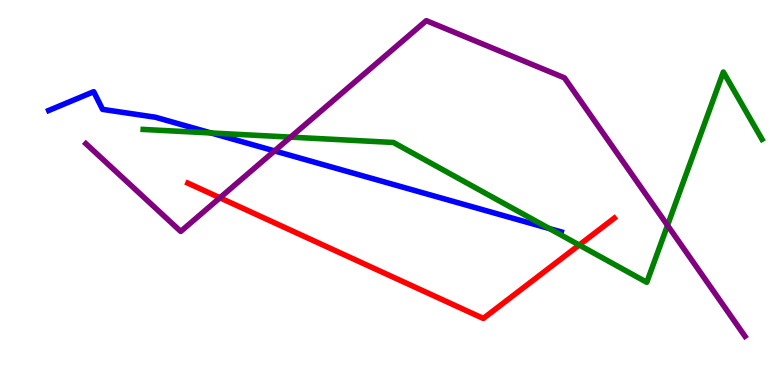[{'lines': ['blue', 'red'], 'intersections': []}, {'lines': ['green', 'red'], 'intersections': [{'x': 7.47, 'y': 3.64}]}, {'lines': ['purple', 'red'], 'intersections': [{'x': 2.84, 'y': 4.86}]}, {'lines': ['blue', 'green'], 'intersections': [{'x': 2.72, 'y': 6.55}, {'x': 7.09, 'y': 4.06}]}, {'lines': ['blue', 'purple'], 'intersections': [{'x': 3.54, 'y': 6.08}]}, {'lines': ['green', 'purple'], 'intersections': [{'x': 3.75, 'y': 6.44}, {'x': 8.61, 'y': 4.15}]}]